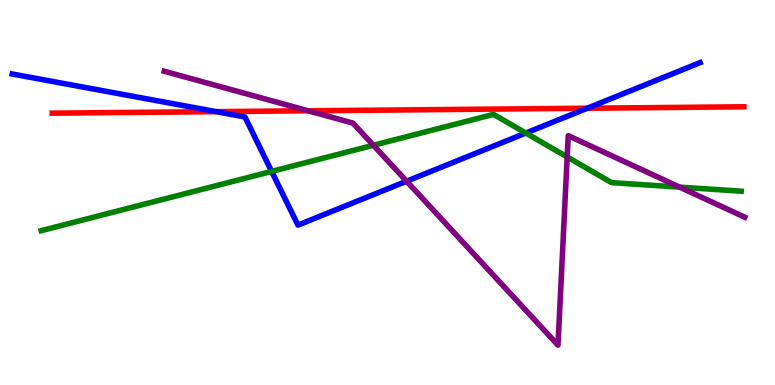[{'lines': ['blue', 'red'], 'intersections': [{'x': 2.79, 'y': 7.1}, {'x': 7.58, 'y': 7.19}]}, {'lines': ['green', 'red'], 'intersections': []}, {'lines': ['purple', 'red'], 'intersections': [{'x': 3.98, 'y': 7.12}]}, {'lines': ['blue', 'green'], 'intersections': [{'x': 3.51, 'y': 5.55}, {'x': 6.78, 'y': 6.54}]}, {'lines': ['blue', 'purple'], 'intersections': [{'x': 5.25, 'y': 5.29}]}, {'lines': ['green', 'purple'], 'intersections': [{'x': 4.82, 'y': 6.23}, {'x': 7.32, 'y': 5.92}, {'x': 8.77, 'y': 5.14}]}]